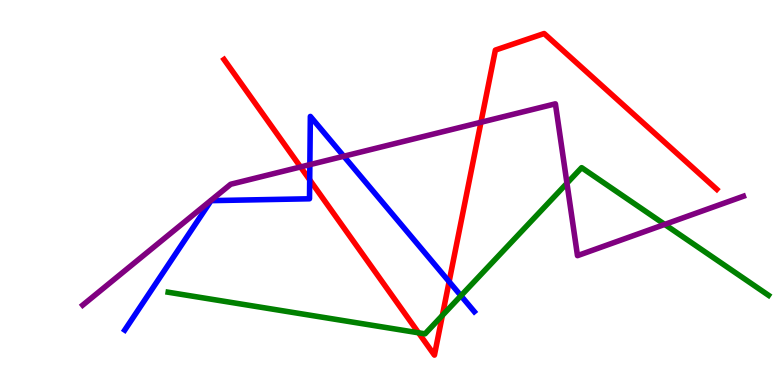[{'lines': ['blue', 'red'], 'intersections': [{'x': 4.0, 'y': 5.33}, {'x': 5.8, 'y': 2.68}]}, {'lines': ['green', 'red'], 'intersections': [{'x': 5.4, 'y': 1.36}, {'x': 5.71, 'y': 1.81}]}, {'lines': ['purple', 'red'], 'intersections': [{'x': 3.88, 'y': 5.66}, {'x': 6.21, 'y': 6.82}]}, {'lines': ['blue', 'green'], 'intersections': [{'x': 5.95, 'y': 2.32}]}, {'lines': ['blue', 'purple'], 'intersections': [{'x': 4.0, 'y': 5.72}, {'x': 4.44, 'y': 5.94}]}, {'lines': ['green', 'purple'], 'intersections': [{'x': 7.32, 'y': 5.24}, {'x': 8.58, 'y': 4.17}]}]